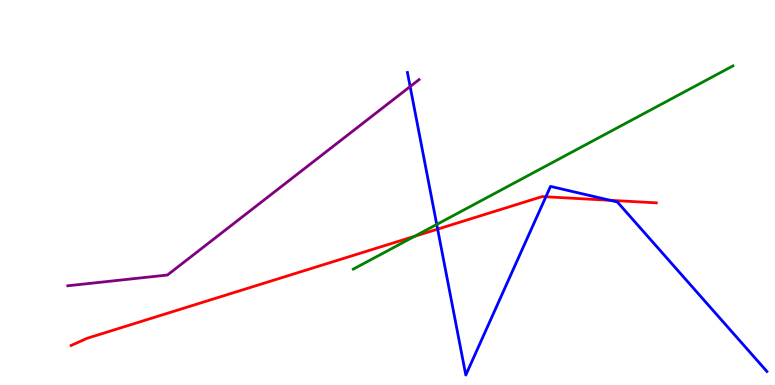[{'lines': ['blue', 'red'], 'intersections': [{'x': 5.65, 'y': 4.05}, {'x': 7.04, 'y': 4.89}, {'x': 7.87, 'y': 4.8}]}, {'lines': ['green', 'red'], 'intersections': [{'x': 5.35, 'y': 3.86}]}, {'lines': ['purple', 'red'], 'intersections': []}, {'lines': ['blue', 'green'], 'intersections': [{'x': 5.64, 'y': 4.17}]}, {'lines': ['blue', 'purple'], 'intersections': [{'x': 5.29, 'y': 7.75}]}, {'lines': ['green', 'purple'], 'intersections': []}]